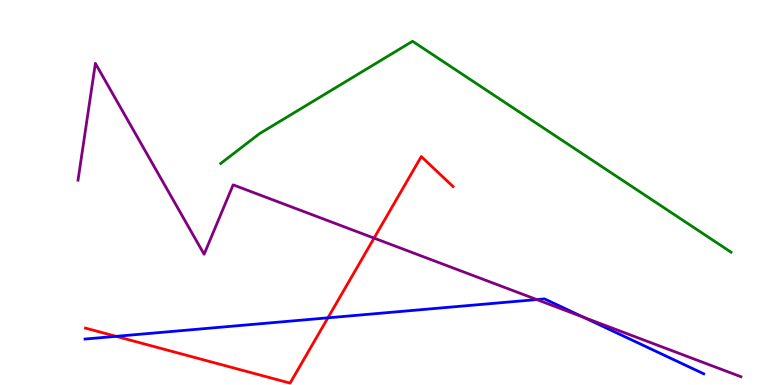[{'lines': ['blue', 'red'], 'intersections': [{'x': 1.5, 'y': 1.26}, {'x': 4.23, 'y': 1.74}]}, {'lines': ['green', 'red'], 'intersections': []}, {'lines': ['purple', 'red'], 'intersections': [{'x': 4.83, 'y': 3.82}]}, {'lines': ['blue', 'green'], 'intersections': []}, {'lines': ['blue', 'purple'], 'intersections': [{'x': 6.93, 'y': 2.22}, {'x': 7.53, 'y': 1.76}]}, {'lines': ['green', 'purple'], 'intersections': []}]